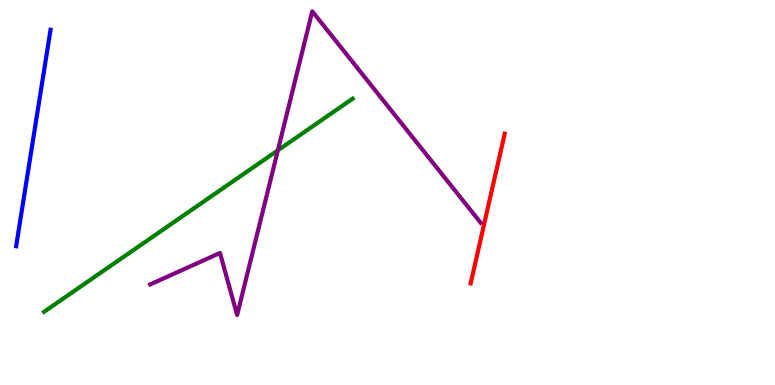[{'lines': ['blue', 'red'], 'intersections': []}, {'lines': ['green', 'red'], 'intersections': []}, {'lines': ['purple', 'red'], 'intersections': []}, {'lines': ['blue', 'green'], 'intersections': []}, {'lines': ['blue', 'purple'], 'intersections': []}, {'lines': ['green', 'purple'], 'intersections': [{'x': 3.59, 'y': 6.1}]}]